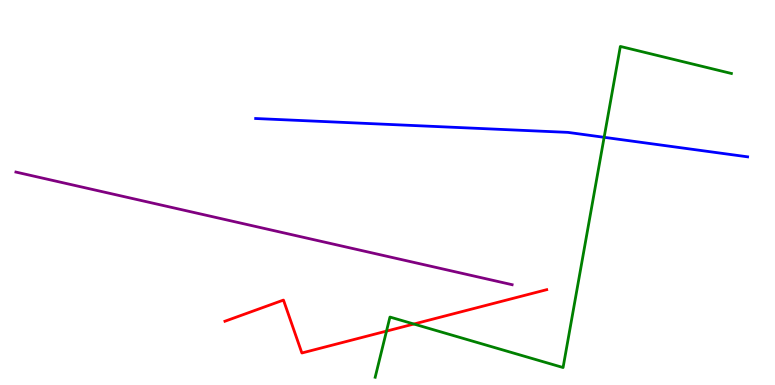[{'lines': ['blue', 'red'], 'intersections': []}, {'lines': ['green', 'red'], 'intersections': [{'x': 4.99, 'y': 1.4}, {'x': 5.34, 'y': 1.58}]}, {'lines': ['purple', 'red'], 'intersections': []}, {'lines': ['blue', 'green'], 'intersections': [{'x': 7.8, 'y': 6.43}]}, {'lines': ['blue', 'purple'], 'intersections': []}, {'lines': ['green', 'purple'], 'intersections': []}]